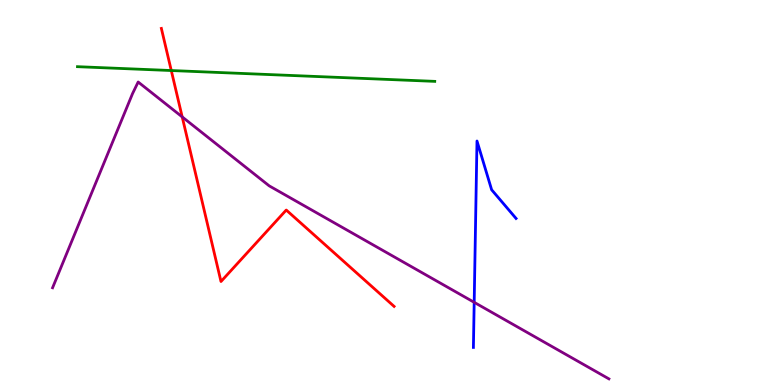[{'lines': ['blue', 'red'], 'intersections': []}, {'lines': ['green', 'red'], 'intersections': [{'x': 2.21, 'y': 8.17}]}, {'lines': ['purple', 'red'], 'intersections': [{'x': 2.35, 'y': 6.96}]}, {'lines': ['blue', 'green'], 'intersections': []}, {'lines': ['blue', 'purple'], 'intersections': [{'x': 6.12, 'y': 2.15}]}, {'lines': ['green', 'purple'], 'intersections': []}]